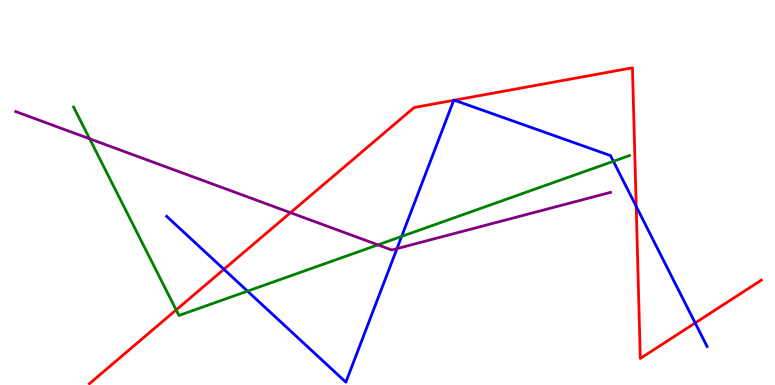[{'lines': ['blue', 'red'], 'intersections': [{'x': 2.89, 'y': 3.01}, {'x': 5.85, 'y': 7.39}, {'x': 5.86, 'y': 7.4}, {'x': 8.21, 'y': 4.64}, {'x': 8.97, 'y': 1.61}]}, {'lines': ['green', 'red'], 'intersections': [{'x': 2.27, 'y': 1.95}]}, {'lines': ['purple', 'red'], 'intersections': [{'x': 3.75, 'y': 4.48}]}, {'lines': ['blue', 'green'], 'intersections': [{'x': 3.19, 'y': 2.44}, {'x': 5.18, 'y': 3.86}, {'x': 7.91, 'y': 5.81}]}, {'lines': ['blue', 'purple'], 'intersections': [{'x': 5.12, 'y': 3.54}]}, {'lines': ['green', 'purple'], 'intersections': [{'x': 1.16, 'y': 6.4}, {'x': 4.88, 'y': 3.64}]}]